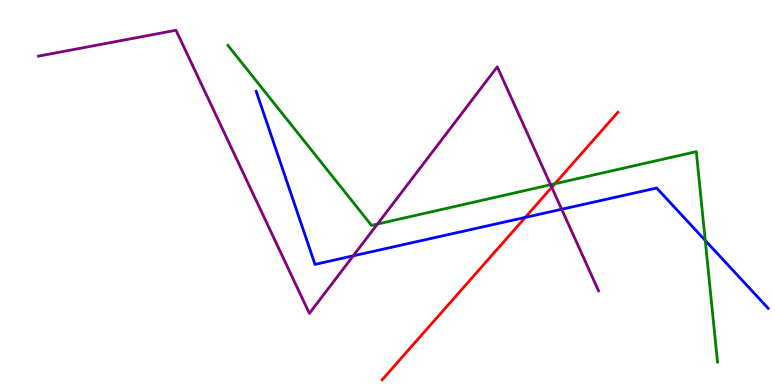[{'lines': ['blue', 'red'], 'intersections': [{'x': 6.78, 'y': 4.35}]}, {'lines': ['green', 'red'], 'intersections': [{'x': 7.16, 'y': 5.23}]}, {'lines': ['purple', 'red'], 'intersections': [{'x': 7.12, 'y': 5.13}]}, {'lines': ['blue', 'green'], 'intersections': [{'x': 9.1, 'y': 3.76}]}, {'lines': ['blue', 'purple'], 'intersections': [{'x': 4.56, 'y': 3.36}, {'x': 7.25, 'y': 4.56}]}, {'lines': ['green', 'purple'], 'intersections': [{'x': 4.87, 'y': 4.18}, {'x': 7.1, 'y': 5.2}]}]